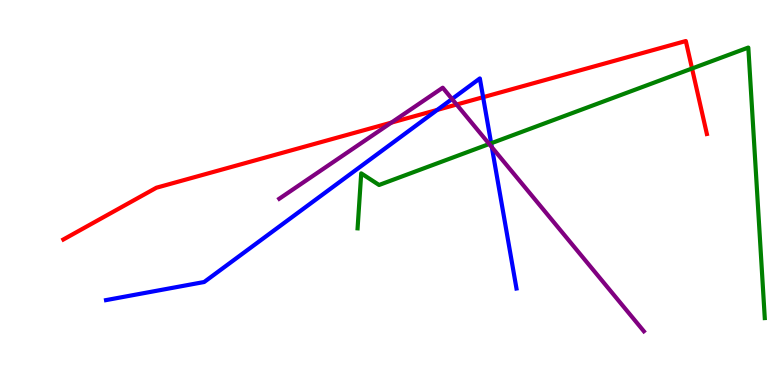[{'lines': ['blue', 'red'], 'intersections': [{'x': 5.64, 'y': 7.15}, {'x': 6.23, 'y': 7.48}]}, {'lines': ['green', 'red'], 'intersections': [{'x': 8.93, 'y': 8.22}]}, {'lines': ['purple', 'red'], 'intersections': [{'x': 5.05, 'y': 6.81}, {'x': 5.89, 'y': 7.28}]}, {'lines': ['blue', 'green'], 'intersections': [{'x': 6.34, 'y': 6.28}]}, {'lines': ['blue', 'purple'], 'intersections': [{'x': 5.83, 'y': 7.43}, {'x': 6.35, 'y': 6.18}]}, {'lines': ['green', 'purple'], 'intersections': [{'x': 6.31, 'y': 6.26}]}]